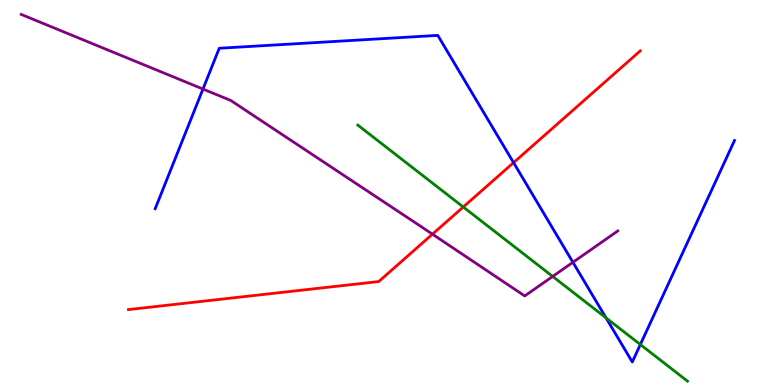[{'lines': ['blue', 'red'], 'intersections': [{'x': 6.63, 'y': 5.78}]}, {'lines': ['green', 'red'], 'intersections': [{'x': 5.98, 'y': 4.62}]}, {'lines': ['purple', 'red'], 'intersections': [{'x': 5.58, 'y': 3.92}]}, {'lines': ['blue', 'green'], 'intersections': [{'x': 7.82, 'y': 1.74}, {'x': 8.26, 'y': 1.05}]}, {'lines': ['blue', 'purple'], 'intersections': [{'x': 2.62, 'y': 7.69}, {'x': 7.39, 'y': 3.19}]}, {'lines': ['green', 'purple'], 'intersections': [{'x': 7.13, 'y': 2.82}]}]